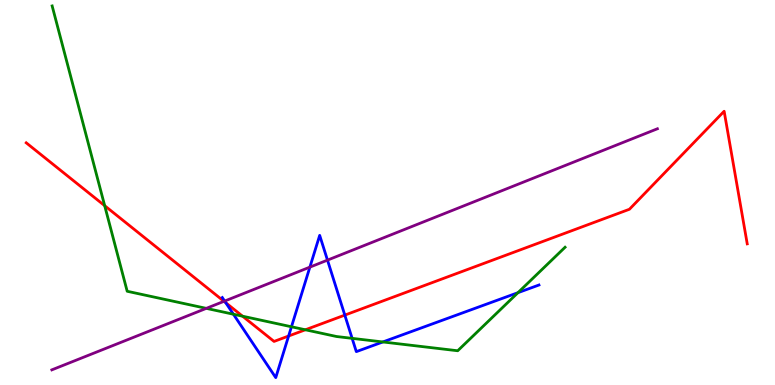[{'lines': ['blue', 'red'], 'intersections': [{'x': 2.91, 'y': 2.14}, {'x': 3.72, 'y': 1.27}, {'x': 4.45, 'y': 1.82}]}, {'lines': ['green', 'red'], 'intersections': [{'x': 1.35, 'y': 4.66}, {'x': 3.13, 'y': 1.79}, {'x': 3.94, 'y': 1.43}]}, {'lines': ['purple', 'red'], 'intersections': [{'x': 2.89, 'y': 2.17}]}, {'lines': ['blue', 'green'], 'intersections': [{'x': 3.01, 'y': 1.84}, {'x': 3.76, 'y': 1.51}, {'x': 4.54, 'y': 1.21}, {'x': 4.94, 'y': 1.12}, {'x': 6.68, 'y': 2.4}]}, {'lines': ['blue', 'purple'], 'intersections': [{'x': 2.9, 'y': 2.18}, {'x': 4.0, 'y': 3.06}, {'x': 4.23, 'y': 3.24}]}, {'lines': ['green', 'purple'], 'intersections': [{'x': 2.66, 'y': 1.99}]}]